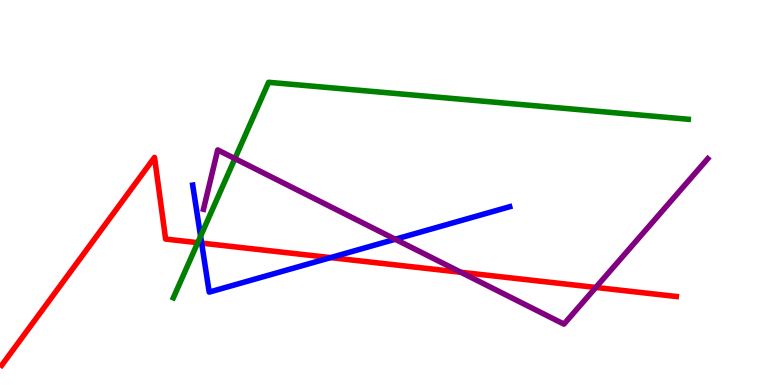[{'lines': ['blue', 'red'], 'intersections': [{'x': 2.6, 'y': 3.69}, {'x': 4.27, 'y': 3.31}]}, {'lines': ['green', 'red'], 'intersections': [{'x': 2.55, 'y': 3.7}]}, {'lines': ['purple', 'red'], 'intersections': [{'x': 5.95, 'y': 2.93}, {'x': 7.69, 'y': 2.53}]}, {'lines': ['blue', 'green'], 'intersections': [{'x': 2.59, 'y': 3.86}]}, {'lines': ['blue', 'purple'], 'intersections': [{'x': 5.1, 'y': 3.79}]}, {'lines': ['green', 'purple'], 'intersections': [{'x': 3.03, 'y': 5.88}]}]